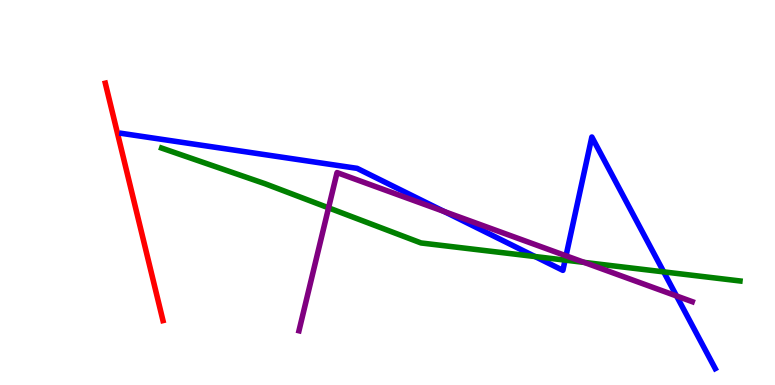[{'lines': ['blue', 'red'], 'intersections': []}, {'lines': ['green', 'red'], 'intersections': []}, {'lines': ['purple', 'red'], 'intersections': []}, {'lines': ['blue', 'green'], 'intersections': [{'x': 6.9, 'y': 3.34}, {'x': 7.29, 'y': 3.24}, {'x': 8.56, 'y': 2.94}]}, {'lines': ['blue', 'purple'], 'intersections': [{'x': 5.73, 'y': 4.51}, {'x': 7.3, 'y': 3.36}, {'x': 8.73, 'y': 2.31}]}, {'lines': ['green', 'purple'], 'intersections': [{'x': 4.24, 'y': 4.6}, {'x': 7.54, 'y': 3.18}]}]